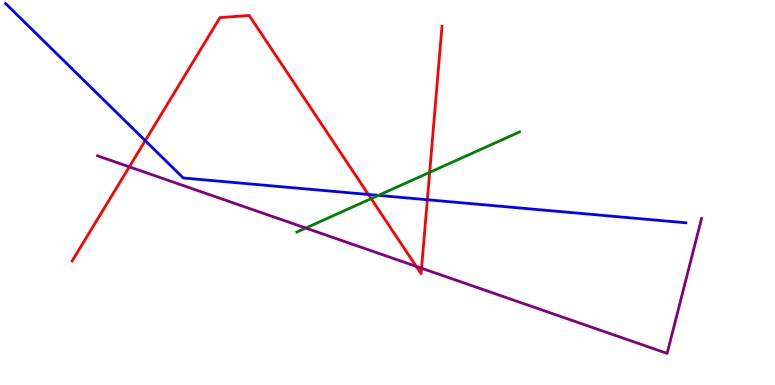[{'lines': ['blue', 'red'], 'intersections': [{'x': 1.87, 'y': 6.35}, {'x': 4.75, 'y': 4.95}, {'x': 5.51, 'y': 4.81}]}, {'lines': ['green', 'red'], 'intersections': [{'x': 4.79, 'y': 4.84}, {'x': 5.54, 'y': 5.52}]}, {'lines': ['purple', 'red'], 'intersections': [{'x': 1.67, 'y': 5.67}, {'x': 5.37, 'y': 3.08}, {'x': 5.44, 'y': 3.03}]}, {'lines': ['blue', 'green'], 'intersections': [{'x': 4.88, 'y': 4.93}]}, {'lines': ['blue', 'purple'], 'intersections': []}, {'lines': ['green', 'purple'], 'intersections': [{'x': 3.95, 'y': 4.08}]}]